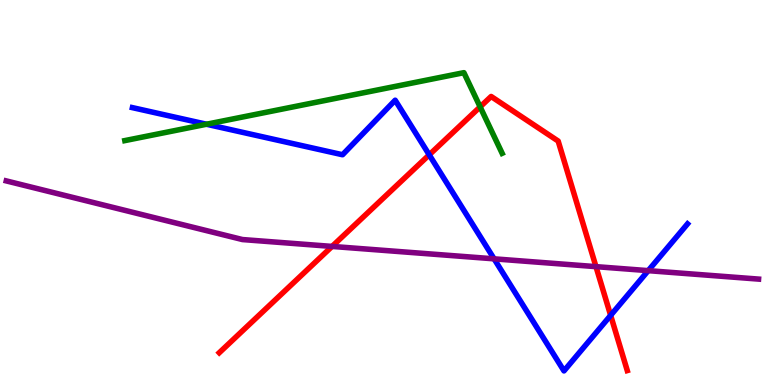[{'lines': ['blue', 'red'], 'intersections': [{'x': 5.54, 'y': 5.98}, {'x': 7.88, 'y': 1.81}]}, {'lines': ['green', 'red'], 'intersections': [{'x': 6.2, 'y': 7.22}]}, {'lines': ['purple', 'red'], 'intersections': [{'x': 4.28, 'y': 3.6}, {'x': 7.69, 'y': 3.07}]}, {'lines': ['blue', 'green'], 'intersections': [{'x': 2.66, 'y': 6.77}]}, {'lines': ['blue', 'purple'], 'intersections': [{'x': 6.38, 'y': 3.28}, {'x': 8.36, 'y': 2.97}]}, {'lines': ['green', 'purple'], 'intersections': []}]